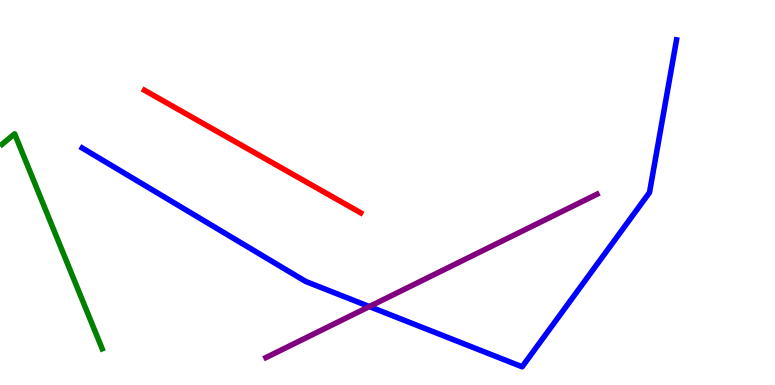[{'lines': ['blue', 'red'], 'intersections': []}, {'lines': ['green', 'red'], 'intersections': []}, {'lines': ['purple', 'red'], 'intersections': []}, {'lines': ['blue', 'green'], 'intersections': []}, {'lines': ['blue', 'purple'], 'intersections': [{'x': 4.77, 'y': 2.04}]}, {'lines': ['green', 'purple'], 'intersections': []}]